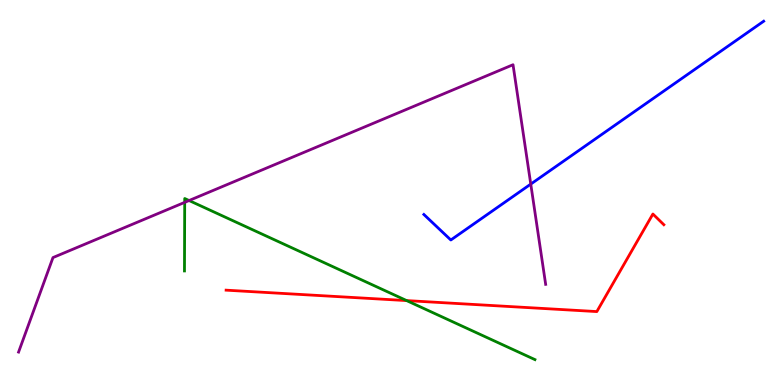[{'lines': ['blue', 'red'], 'intersections': []}, {'lines': ['green', 'red'], 'intersections': [{'x': 5.25, 'y': 2.19}]}, {'lines': ['purple', 'red'], 'intersections': []}, {'lines': ['blue', 'green'], 'intersections': []}, {'lines': ['blue', 'purple'], 'intersections': [{'x': 6.85, 'y': 5.22}]}, {'lines': ['green', 'purple'], 'intersections': [{'x': 2.38, 'y': 4.74}, {'x': 2.44, 'y': 4.79}]}]